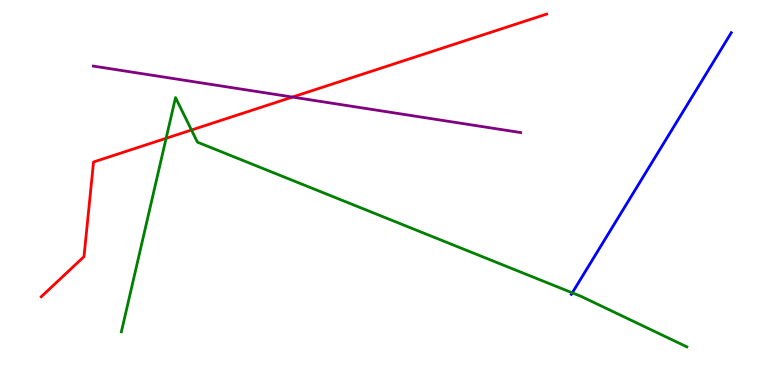[{'lines': ['blue', 'red'], 'intersections': []}, {'lines': ['green', 'red'], 'intersections': [{'x': 2.14, 'y': 6.41}, {'x': 2.47, 'y': 6.62}]}, {'lines': ['purple', 'red'], 'intersections': [{'x': 3.77, 'y': 7.48}]}, {'lines': ['blue', 'green'], 'intersections': [{'x': 7.38, 'y': 2.39}]}, {'lines': ['blue', 'purple'], 'intersections': []}, {'lines': ['green', 'purple'], 'intersections': []}]